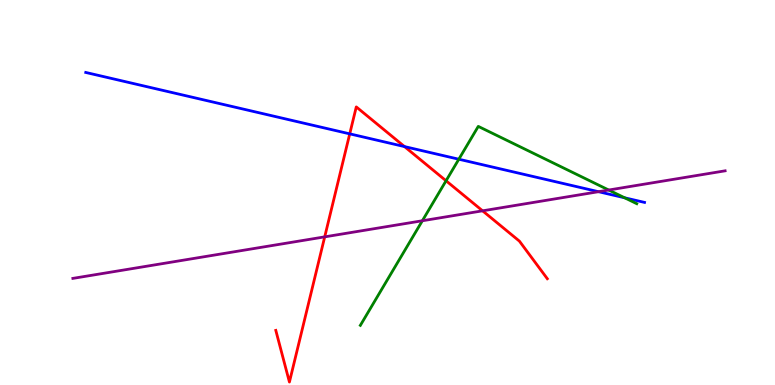[{'lines': ['blue', 'red'], 'intersections': [{'x': 4.51, 'y': 6.52}, {'x': 5.22, 'y': 6.19}]}, {'lines': ['green', 'red'], 'intersections': [{'x': 5.76, 'y': 5.3}]}, {'lines': ['purple', 'red'], 'intersections': [{'x': 4.19, 'y': 3.85}, {'x': 6.23, 'y': 4.52}]}, {'lines': ['blue', 'green'], 'intersections': [{'x': 5.92, 'y': 5.86}, {'x': 8.06, 'y': 4.86}]}, {'lines': ['blue', 'purple'], 'intersections': [{'x': 7.72, 'y': 5.02}]}, {'lines': ['green', 'purple'], 'intersections': [{'x': 5.45, 'y': 4.27}, {'x': 7.85, 'y': 5.06}]}]